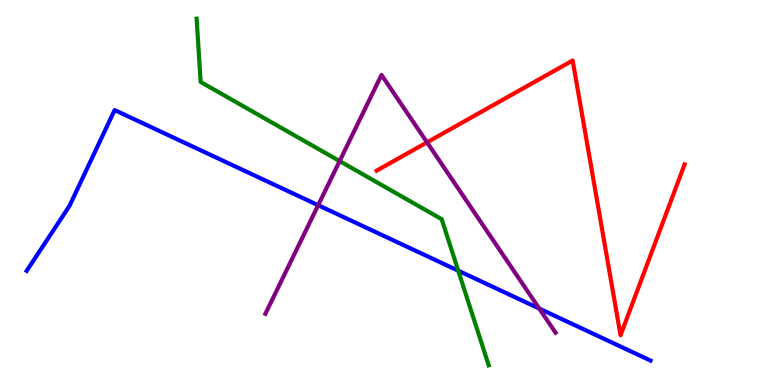[{'lines': ['blue', 'red'], 'intersections': []}, {'lines': ['green', 'red'], 'intersections': []}, {'lines': ['purple', 'red'], 'intersections': [{'x': 5.51, 'y': 6.3}]}, {'lines': ['blue', 'green'], 'intersections': [{'x': 5.91, 'y': 2.97}]}, {'lines': ['blue', 'purple'], 'intersections': [{'x': 4.11, 'y': 4.67}, {'x': 6.96, 'y': 1.99}]}, {'lines': ['green', 'purple'], 'intersections': [{'x': 4.38, 'y': 5.82}]}]